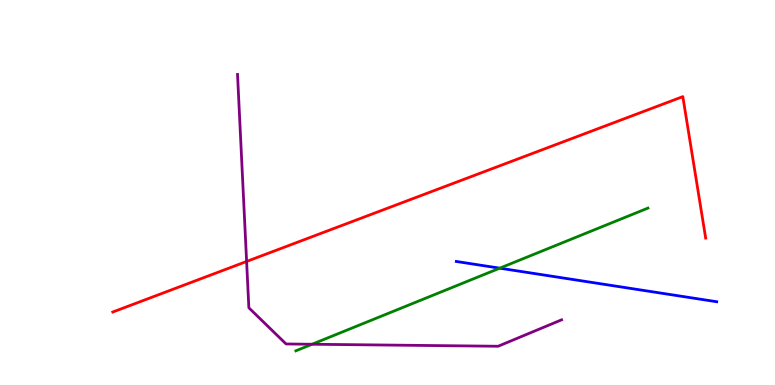[{'lines': ['blue', 'red'], 'intersections': []}, {'lines': ['green', 'red'], 'intersections': []}, {'lines': ['purple', 'red'], 'intersections': [{'x': 3.18, 'y': 3.21}]}, {'lines': ['blue', 'green'], 'intersections': [{'x': 6.45, 'y': 3.03}]}, {'lines': ['blue', 'purple'], 'intersections': []}, {'lines': ['green', 'purple'], 'intersections': [{'x': 4.03, 'y': 1.06}]}]